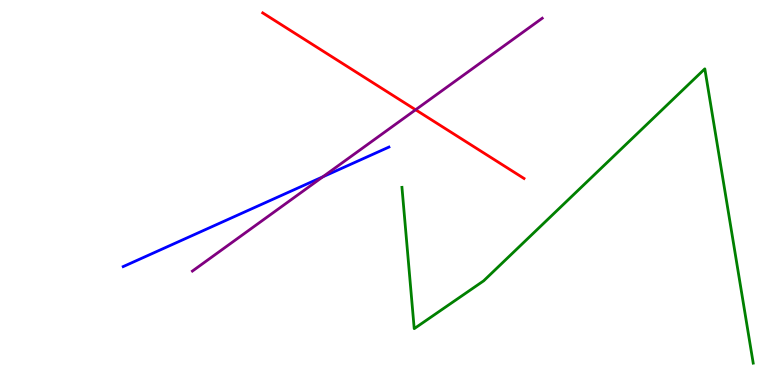[{'lines': ['blue', 'red'], 'intersections': []}, {'lines': ['green', 'red'], 'intersections': []}, {'lines': ['purple', 'red'], 'intersections': [{'x': 5.36, 'y': 7.15}]}, {'lines': ['blue', 'green'], 'intersections': []}, {'lines': ['blue', 'purple'], 'intersections': [{'x': 4.17, 'y': 5.41}]}, {'lines': ['green', 'purple'], 'intersections': []}]